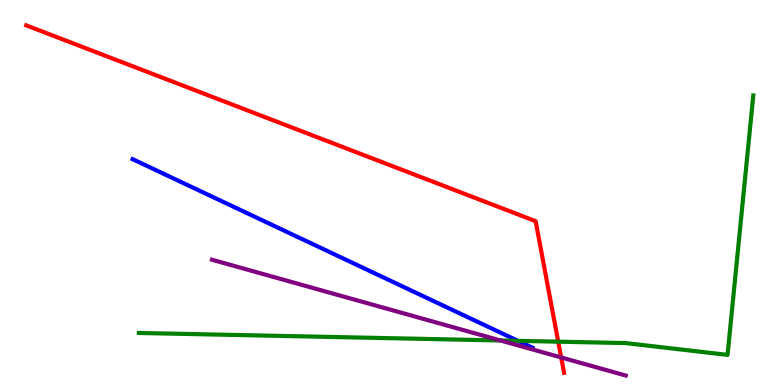[{'lines': ['blue', 'red'], 'intersections': []}, {'lines': ['green', 'red'], 'intersections': [{'x': 7.2, 'y': 1.13}]}, {'lines': ['purple', 'red'], 'intersections': [{'x': 7.24, 'y': 0.715}]}, {'lines': ['blue', 'green'], 'intersections': [{'x': 6.68, 'y': 1.15}]}, {'lines': ['blue', 'purple'], 'intersections': []}, {'lines': ['green', 'purple'], 'intersections': [{'x': 6.46, 'y': 1.16}]}]